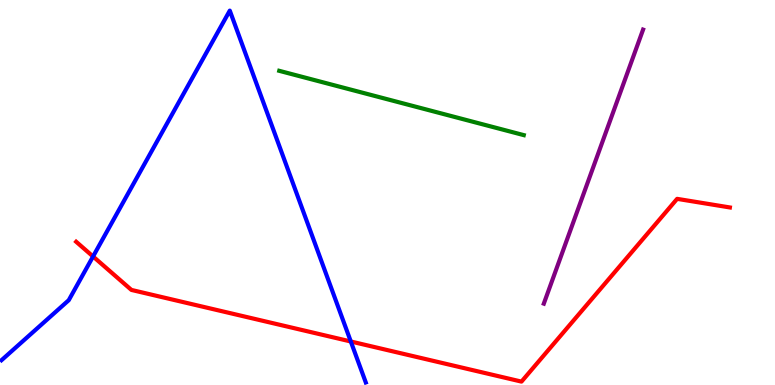[{'lines': ['blue', 'red'], 'intersections': [{'x': 1.2, 'y': 3.34}, {'x': 4.53, 'y': 1.13}]}, {'lines': ['green', 'red'], 'intersections': []}, {'lines': ['purple', 'red'], 'intersections': []}, {'lines': ['blue', 'green'], 'intersections': []}, {'lines': ['blue', 'purple'], 'intersections': []}, {'lines': ['green', 'purple'], 'intersections': []}]